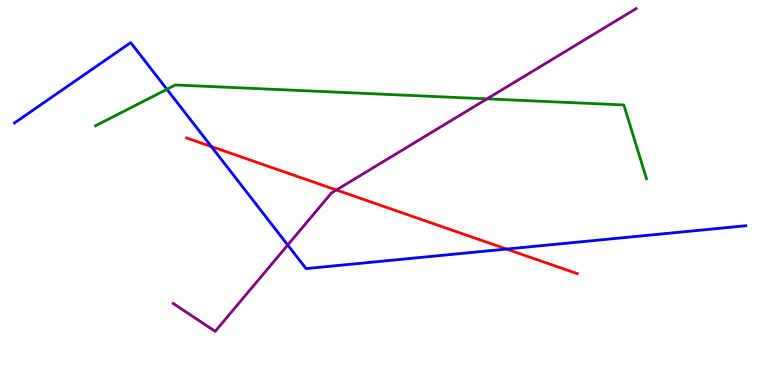[{'lines': ['blue', 'red'], 'intersections': [{'x': 2.73, 'y': 6.19}, {'x': 6.54, 'y': 3.53}]}, {'lines': ['green', 'red'], 'intersections': []}, {'lines': ['purple', 'red'], 'intersections': [{'x': 4.34, 'y': 5.07}]}, {'lines': ['blue', 'green'], 'intersections': [{'x': 2.15, 'y': 7.68}]}, {'lines': ['blue', 'purple'], 'intersections': [{'x': 3.71, 'y': 3.64}]}, {'lines': ['green', 'purple'], 'intersections': [{'x': 6.28, 'y': 7.43}]}]